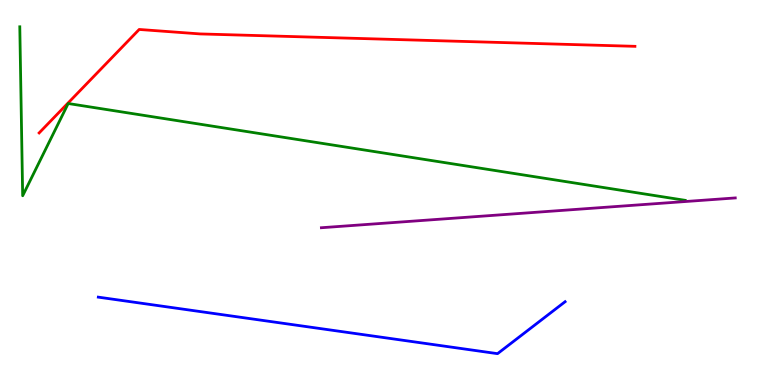[{'lines': ['blue', 'red'], 'intersections': []}, {'lines': ['green', 'red'], 'intersections': []}, {'lines': ['purple', 'red'], 'intersections': []}, {'lines': ['blue', 'green'], 'intersections': []}, {'lines': ['blue', 'purple'], 'intersections': []}, {'lines': ['green', 'purple'], 'intersections': []}]